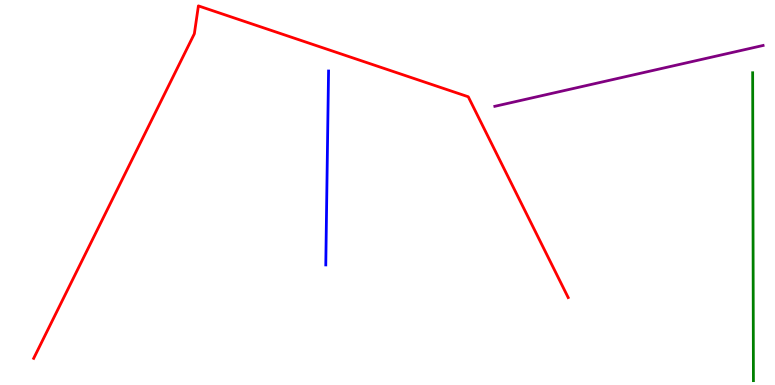[{'lines': ['blue', 'red'], 'intersections': []}, {'lines': ['green', 'red'], 'intersections': []}, {'lines': ['purple', 'red'], 'intersections': []}, {'lines': ['blue', 'green'], 'intersections': []}, {'lines': ['blue', 'purple'], 'intersections': []}, {'lines': ['green', 'purple'], 'intersections': []}]